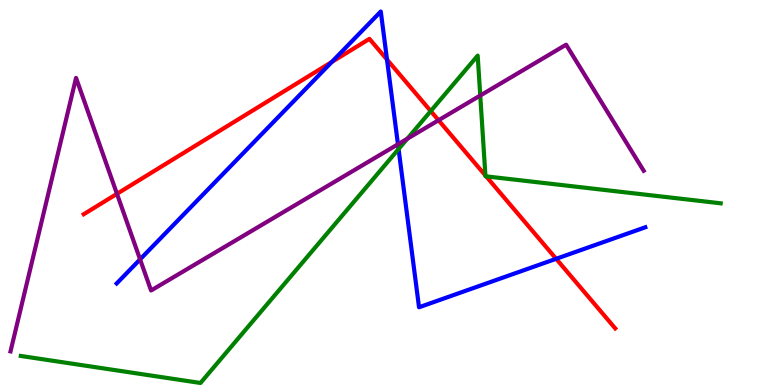[{'lines': ['blue', 'red'], 'intersections': [{'x': 4.28, 'y': 8.39}, {'x': 4.99, 'y': 8.45}, {'x': 7.18, 'y': 3.28}]}, {'lines': ['green', 'red'], 'intersections': [{'x': 5.56, 'y': 7.11}, {'x': 6.26, 'y': 5.44}, {'x': 6.27, 'y': 5.42}]}, {'lines': ['purple', 'red'], 'intersections': [{'x': 1.51, 'y': 4.97}, {'x': 5.66, 'y': 6.88}]}, {'lines': ['blue', 'green'], 'intersections': [{'x': 5.14, 'y': 6.13}]}, {'lines': ['blue', 'purple'], 'intersections': [{'x': 1.81, 'y': 3.26}, {'x': 5.13, 'y': 6.25}]}, {'lines': ['green', 'purple'], 'intersections': [{'x': 5.26, 'y': 6.4}, {'x': 6.2, 'y': 7.52}]}]